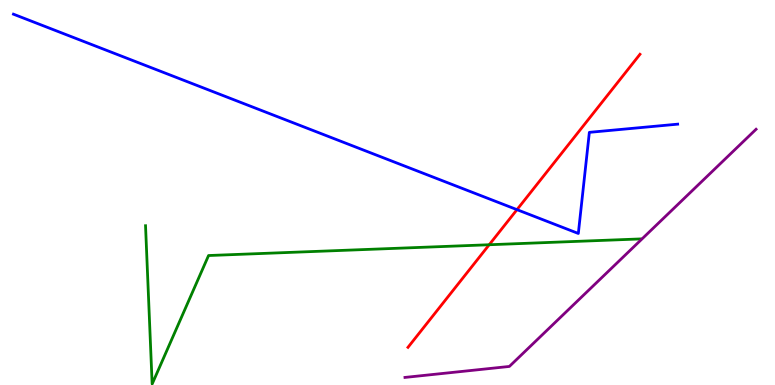[{'lines': ['blue', 'red'], 'intersections': [{'x': 6.67, 'y': 4.55}]}, {'lines': ['green', 'red'], 'intersections': [{'x': 6.31, 'y': 3.64}]}, {'lines': ['purple', 'red'], 'intersections': []}, {'lines': ['blue', 'green'], 'intersections': []}, {'lines': ['blue', 'purple'], 'intersections': []}, {'lines': ['green', 'purple'], 'intersections': []}]